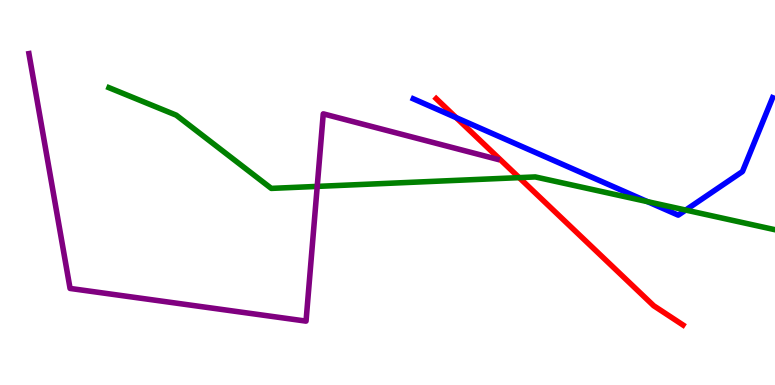[{'lines': ['blue', 'red'], 'intersections': [{'x': 5.89, 'y': 6.94}]}, {'lines': ['green', 'red'], 'intersections': [{'x': 6.7, 'y': 5.39}]}, {'lines': ['purple', 'red'], 'intersections': []}, {'lines': ['blue', 'green'], 'intersections': [{'x': 8.35, 'y': 4.76}, {'x': 8.85, 'y': 4.54}]}, {'lines': ['blue', 'purple'], 'intersections': []}, {'lines': ['green', 'purple'], 'intersections': [{'x': 4.09, 'y': 5.16}]}]